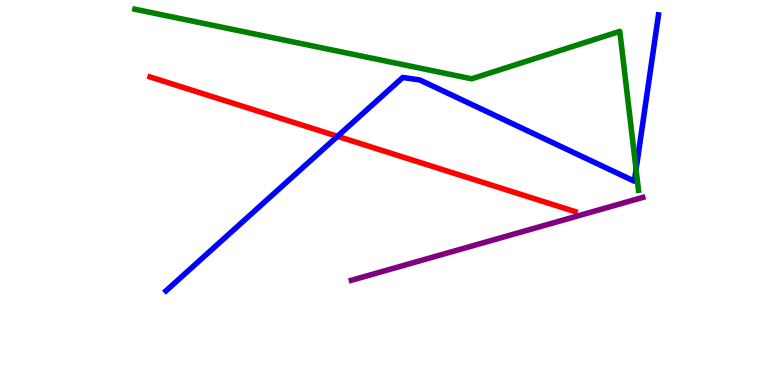[{'lines': ['blue', 'red'], 'intersections': [{'x': 4.35, 'y': 6.46}]}, {'lines': ['green', 'red'], 'intersections': []}, {'lines': ['purple', 'red'], 'intersections': []}, {'lines': ['blue', 'green'], 'intersections': [{'x': 8.21, 'y': 5.6}]}, {'lines': ['blue', 'purple'], 'intersections': []}, {'lines': ['green', 'purple'], 'intersections': []}]